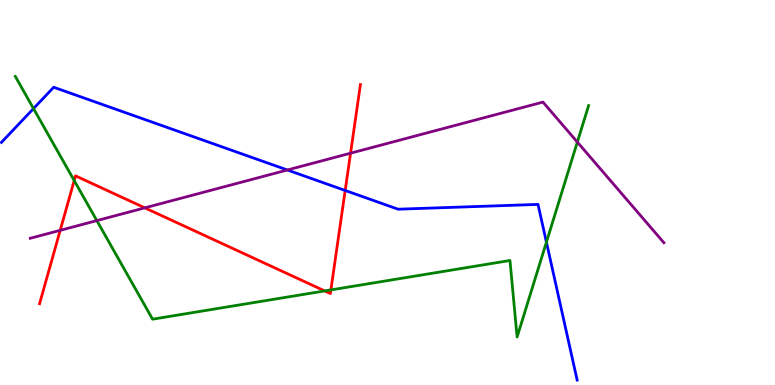[{'lines': ['blue', 'red'], 'intersections': [{'x': 4.45, 'y': 5.05}]}, {'lines': ['green', 'red'], 'intersections': [{'x': 0.957, 'y': 5.31}, {'x': 4.19, 'y': 2.44}, {'x': 4.27, 'y': 2.47}]}, {'lines': ['purple', 'red'], 'intersections': [{'x': 0.777, 'y': 4.02}, {'x': 1.87, 'y': 4.6}, {'x': 4.52, 'y': 6.02}]}, {'lines': ['blue', 'green'], 'intersections': [{'x': 0.432, 'y': 7.18}, {'x': 7.05, 'y': 3.71}]}, {'lines': ['blue', 'purple'], 'intersections': [{'x': 3.71, 'y': 5.58}]}, {'lines': ['green', 'purple'], 'intersections': [{'x': 1.25, 'y': 4.27}, {'x': 7.45, 'y': 6.31}]}]